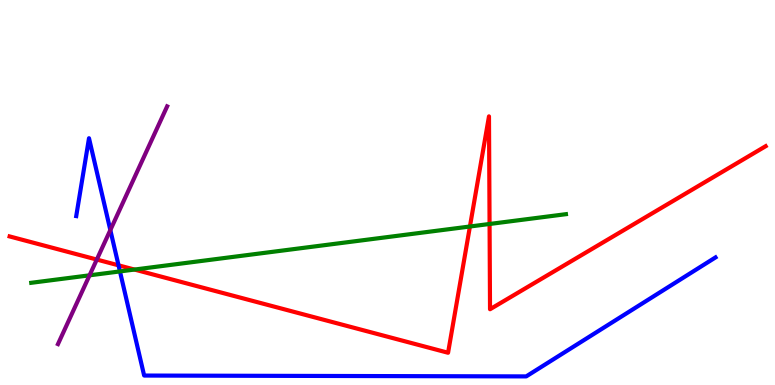[{'lines': ['blue', 'red'], 'intersections': [{'x': 1.53, 'y': 3.11}]}, {'lines': ['green', 'red'], 'intersections': [{'x': 1.74, 'y': 3.0}, {'x': 6.06, 'y': 4.12}, {'x': 6.32, 'y': 4.18}]}, {'lines': ['purple', 'red'], 'intersections': [{'x': 1.25, 'y': 3.26}]}, {'lines': ['blue', 'green'], 'intersections': [{'x': 1.55, 'y': 2.95}]}, {'lines': ['blue', 'purple'], 'intersections': [{'x': 1.42, 'y': 4.02}]}, {'lines': ['green', 'purple'], 'intersections': [{'x': 1.16, 'y': 2.85}]}]